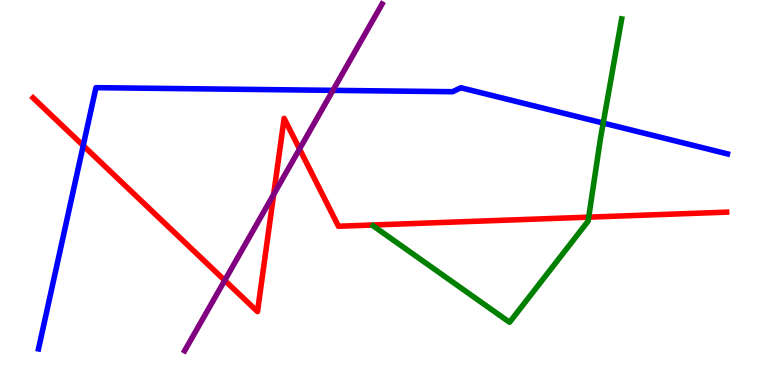[{'lines': ['blue', 'red'], 'intersections': [{'x': 1.07, 'y': 6.22}]}, {'lines': ['green', 'red'], 'intersections': [{'x': 7.6, 'y': 4.36}]}, {'lines': ['purple', 'red'], 'intersections': [{'x': 2.9, 'y': 2.72}, {'x': 3.53, 'y': 4.95}, {'x': 3.87, 'y': 6.13}]}, {'lines': ['blue', 'green'], 'intersections': [{'x': 7.78, 'y': 6.8}]}, {'lines': ['blue', 'purple'], 'intersections': [{'x': 4.3, 'y': 7.65}]}, {'lines': ['green', 'purple'], 'intersections': []}]